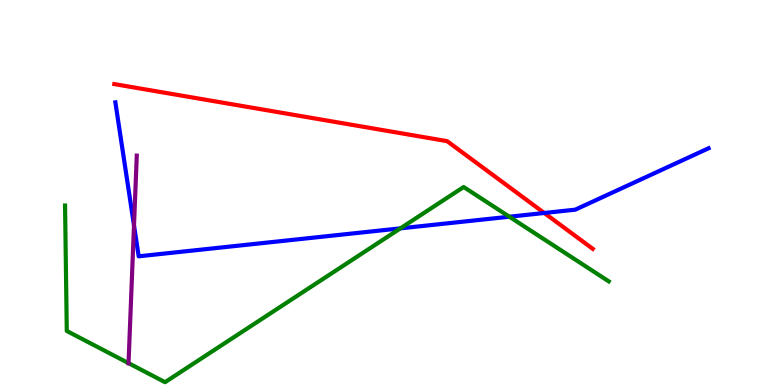[{'lines': ['blue', 'red'], 'intersections': [{'x': 7.02, 'y': 4.47}]}, {'lines': ['green', 'red'], 'intersections': []}, {'lines': ['purple', 'red'], 'intersections': []}, {'lines': ['blue', 'green'], 'intersections': [{'x': 5.17, 'y': 4.07}, {'x': 6.57, 'y': 4.37}]}, {'lines': ['blue', 'purple'], 'intersections': [{'x': 1.73, 'y': 4.14}]}, {'lines': ['green', 'purple'], 'intersections': [{'x': 1.66, 'y': 0.568}]}]